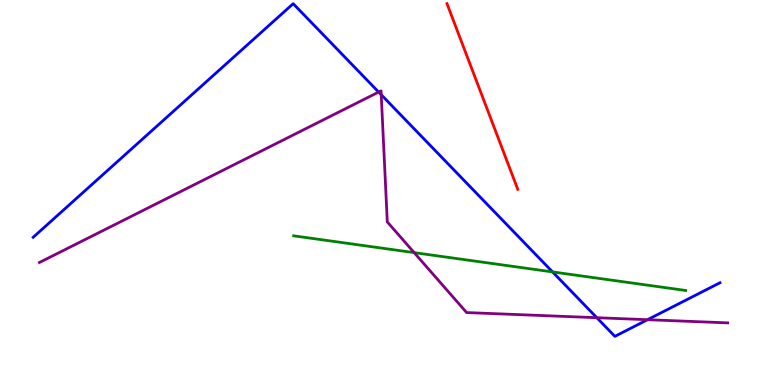[{'lines': ['blue', 'red'], 'intersections': []}, {'lines': ['green', 'red'], 'intersections': []}, {'lines': ['purple', 'red'], 'intersections': []}, {'lines': ['blue', 'green'], 'intersections': [{'x': 7.13, 'y': 2.94}]}, {'lines': ['blue', 'purple'], 'intersections': [{'x': 4.89, 'y': 7.61}, {'x': 4.92, 'y': 7.54}, {'x': 7.7, 'y': 1.75}, {'x': 8.36, 'y': 1.7}]}, {'lines': ['green', 'purple'], 'intersections': [{'x': 5.34, 'y': 3.44}]}]